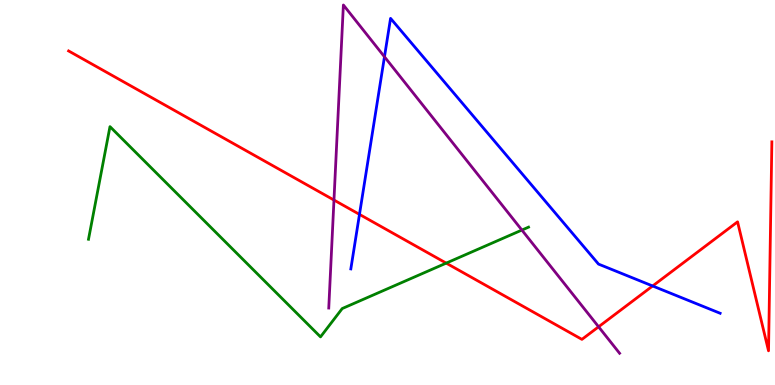[{'lines': ['blue', 'red'], 'intersections': [{'x': 4.64, 'y': 4.43}, {'x': 8.42, 'y': 2.57}]}, {'lines': ['green', 'red'], 'intersections': [{'x': 5.76, 'y': 3.17}]}, {'lines': ['purple', 'red'], 'intersections': [{'x': 4.31, 'y': 4.8}, {'x': 7.72, 'y': 1.51}]}, {'lines': ['blue', 'green'], 'intersections': []}, {'lines': ['blue', 'purple'], 'intersections': [{'x': 4.96, 'y': 8.53}]}, {'lines': ['green', 'purple'], 'intersections': [{'x': 6.73, 'y': 4.02}]}]